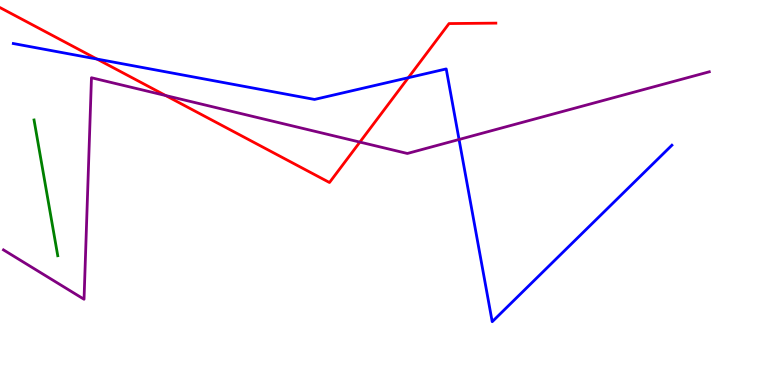[{'lines': ['blue', 'red'], 'intersections': [{'x': 1.25, 'y': 8.47}, {'x': 5.27, 'y': 7.98}]}, {'lines': ['green', 'red'], 'intersections': []}, {'lines': ['purple', 'red'], 'intersections': [{'x': 2.14, 'y': 7.52}, {'x': 4.64, 'y': 6.31}]}, {'lines': ['blue', 'green'], 'intersections': []}, {'lines': ['blue', 'purple'], 'intersections': [{'x': 5.92, 'y': 6.38}]}, {'lines': ['green', 'purple'], 'intersections': []}]